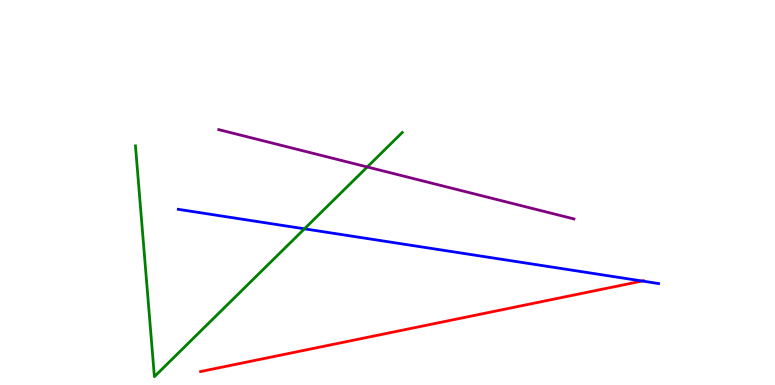[{'lines': ['blue', 'red'], 'intersections': [{'x': 8.29, 'y': 2.7}]}, {'lines': ['green', 'red'], 'intersections': []}, {'lines': ['purple', 'red'], 'intersections': []}, {'lines': ['blue', 'green'], 'intersections': [{'x': 3.93, 'y': 4.06}]}, {'lines': ['blue', 'purple'], 'intersections': []}, {'lines': ['green', 'purple'], 'intersections': [{'x': 4.74, 'y': 5.66}]}]